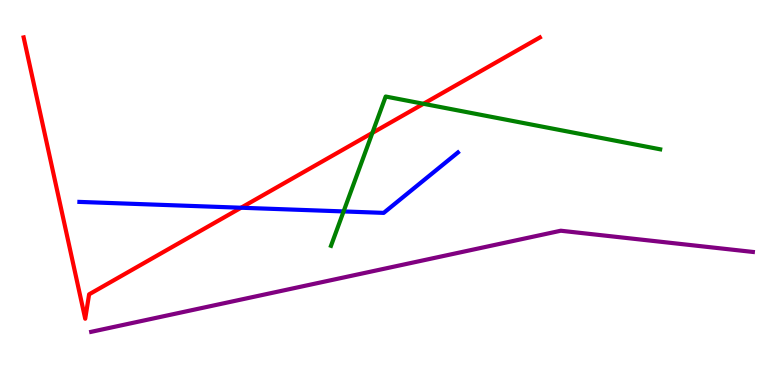[{'lines': ['blue', 'red'], 'intersections': [{'x': 3.11, 'y': 4.6}]}, {'lines': ['green', 'red'], 'intersections': [{'x': 4.8, 'y': 6.55}, {'x': 5.46, 'y': 7.3}]}, {'lines': ['purple', 'red'], 'intersections': []}, {'lines': ['blue', 'green'], 'intersections': [{'x': 4.43, 'y': 4.51}]}, {'lines': ['blue', 'purple'], 'intersections': []}, {'lines': ['green', 'purple'], 'intersections': []}]